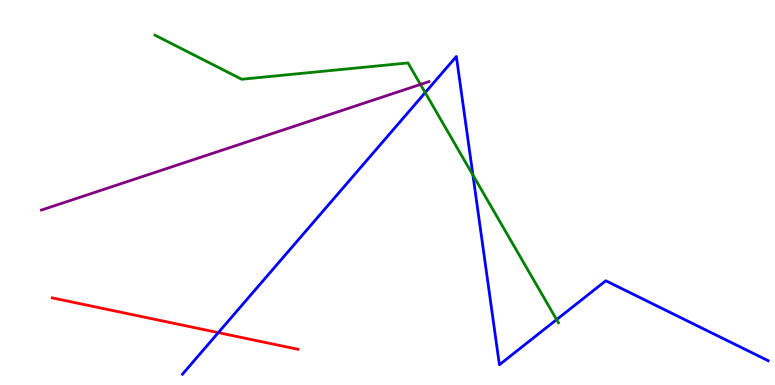[{'lines': ['blue', 'red'], 'intersections': [{'x': 2.82, 'y': 1.36}]}, {'lines': ['green', 'red'], 'intersections': []}, {'lines': ['purple', 'red'], 'intersections': []}, {'lines': ['blue', 'green'], 'intersections': [{'x': 5.49, 'y': 7.59}, {'x': 6.1, 'y': 5.45}, {'x': 7.18, 'y': 1.7}]}, {'lines': ['blue', 'purple'], 'intersections': []}, {'lines': ['green', 'purple'], 'intersections': [{'x': 5.43, 'y': 7.81}]}]